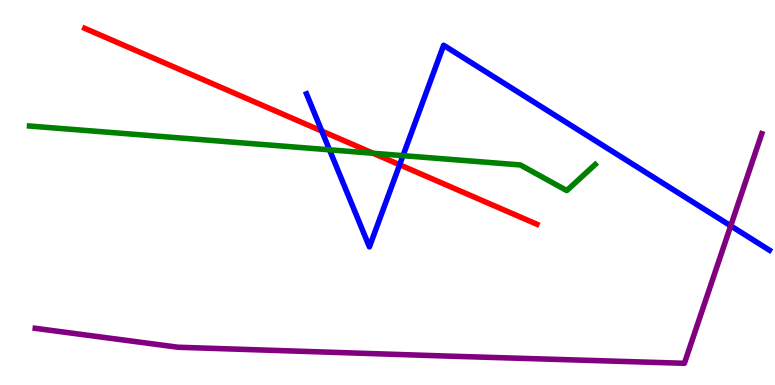[{'lines': ['blue', 'red'], 'intersections': [{'x': 4.15, 'y': 6.6}, {'x': 5.16, 'y': 5.72}]}, {'lines': ['green', 'red'], 'intersections': [{'x': 4.81, 'y': 6.02}]}, {'lines': ['purple', 'red'], 'intersections': []}, {'lines': ['blue', 'green'], 'intersections': [{'x': 4.25, 'y': 6.11}, {'x': 5.2, 'y': 5.96}]}, {'lines': ['blue', 'purple'], 'intersections': [{'x': 9.43, 'y': 4.13}]}, {'lines': ['green', 'purple'], 'intersections': []}]